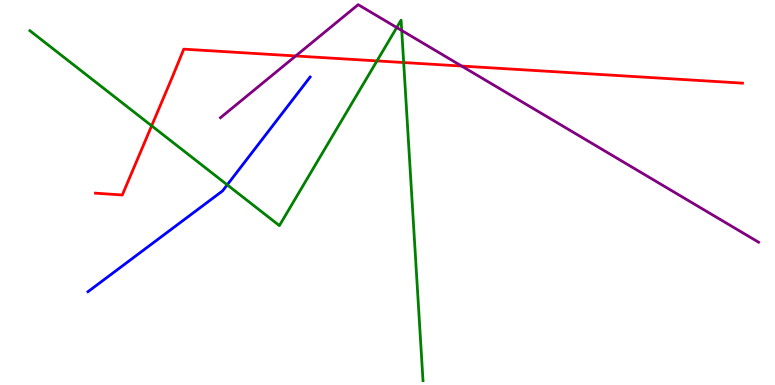[{'lines': ['blue', 'red'], 'intersections': []}, {'lines': ['green', 'red'], 'intersections': [{'x': 1.96, 'y': 6.73}, {'x': 4.86, 'y': 8.42}, {'x': 5.21, 'y': 8.38}]}, {'lines': ['purple', 'red'], 'intersections': [{'x': 3.82, 'y': 8.55}, {'x': 5.96, 'y': 8.28}]}, {'lines': ['blue', 'green'], 'intersections': [{'x': 2.93, 'y': 5.2}]}, {'lines': ['blue', 'purple'], 'intersections': []}, {'lines': ['green', 'purple'], 'intersections': [{'x': 5.12, 'y': 9.28}, {'x': 5.18, 'y': 9.21}]}]